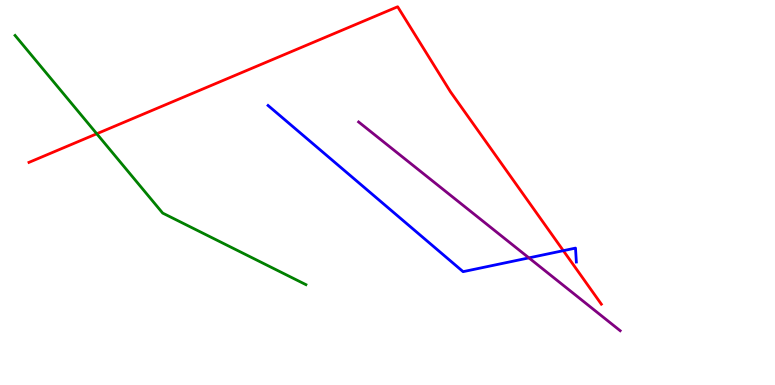[{'lines': ['blue', 'red'], 'intersections': [{'x': 7.27, 'y': 3.49}]}, {'lines': ['green', 'red'], 'intersections': [{'x': 1.25, 'y': 6.53}]}, {'lines': ['purple', 'red'], 'intersections': []}, {'lines': ['blue', 'green'], 'intersections': []}, {'lines': ['blue', 'purple'], 'intersections': [{'x': 6.82, 'y': 3.3}]}, {'lines': ['green', 'purple'], 'intersections': []}]